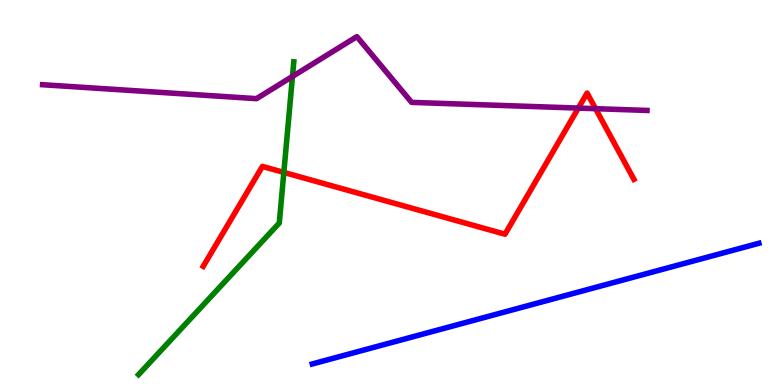[{'lines': ['blue', 'red'], 'intersections': []}, {'lines': ['green', 'red'], 'intersections': [{'x': 3.66, 'y': 5.52}]}, {'lines': ['purple', 'red'], 'intersections': [{'x': 7.46, 'y': 7.19}, {'x': 7.68, 'y': 7.18}]}, {'lines': ['blue', 'green'], 'intersections': []}, {'lines': ['blue', 'purple'], 'intersections': []}, {'lines': ['green', 'purple'], 'intersections': [{'x': 3.77, 'y': 8.01}]}]